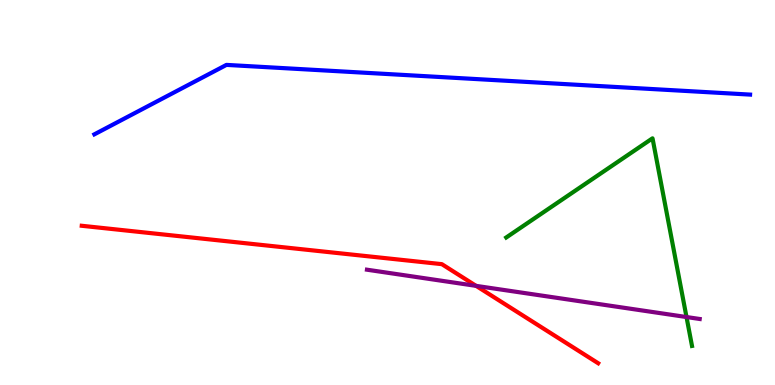[{'lines': ['blue', 'red'], 'intersections': []}, {'lines': ['green', 'red'], 'intersections': []}, {'lines': ['purple', 'red'], 'intersections': [{'x': 6.14, 'y': 2.58}]}, {'lines': ['blue', 'green'], 'intersections': []}, {'lines': ['blue', 'purple'], 'intersections': []}, {'lines': ['green', 'purple'], 'intersections': [{'x': 8.86, 'y': 1.77}]}]